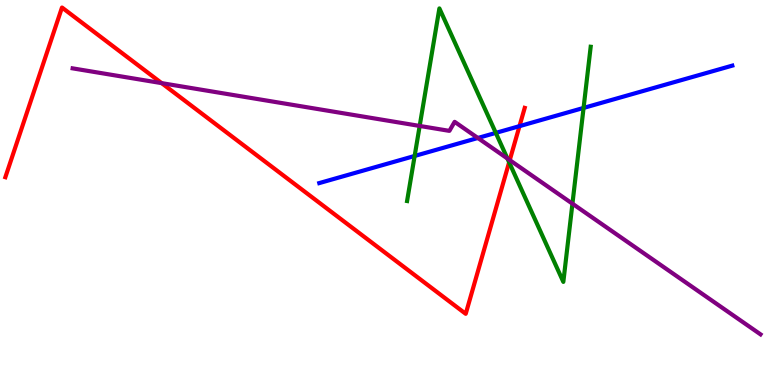[{'lines': ['blue', 'red'], 'intersections': [{'x': 6.7, 'y': 6.72}]}, {'lines': ['green', 'red'], 'intersections': [{'x': 6.57, 'y': 5.78}]}, {'lines': ['purple', 'red'], 'intersections': [{'x': 2.09, 'y': 7.84}, {'x': 6.58, 'y': 5.84}]}, {'lines': ['blue', 'green'], 'intersections': [{'x': 5.35, 'y': 5.95}, {'x': 6.4, 'y': 6.55}, {'x': 7.53, 'y': 7.2}]}, {'lines': ['blue', 'purple'], 'intersections': [{'x': 6.17, 'y': 6.42}]}, {'lines': ['green', 'purple'], 'intersections': [{'x': 5.42, 'y': 6.73}, {'x': 6.55, 'y': 5.88}, {'x': 7.39, 'y': 4.71}]}]